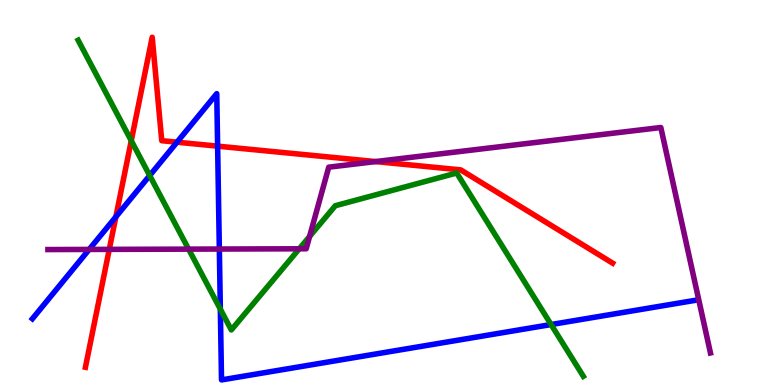[{'lines': ['blue', 'red'], 'intersections': [{'x': 1.49, 'y': 4.37}, {'x': 2.28, 'y': 6.31}, {'x': 2.81, 'y': 6.2}]}, {'lines': ['green', 'red'], 'intersections': [{'x': 1.69, 'y': 6.35}]}, {'lines': ['purple', 'red'], 'intersections': [{'x': 1.41, 'y': 3.52}, {'x': 4.85, 'y': 5.8}]}, {'lines': ['blue', 'green'], 'intersections': [{'x': 1.93, 'y': 5.44}, {'x': 2.84, 'y': 1.97}, {'x': 7.11, 'y': 1.57}]}, {'lines': ['blue', 'purple'], 'intersections': [{'x': 1.15, 'y': 3.52}, {'x': 2.83, 'y': 3.53}]}, {'lines': ['green', 'purple'], 'intersections': [{'x': 2.43, 'y': 3.53}, {'x': 3.86, 'y': 3.54}, {'x': 3.99, 'y': 3.86}]}]